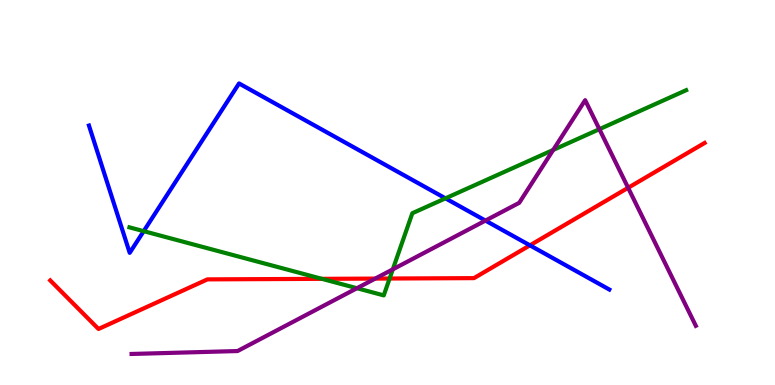[{'lines': ['blue', 'red'], 'intersections': [{'x': 6.84, 'y': 3.63}]}, {'lines': ['green', 'red'], 'intersections': [{'x': 4.15, 'y': 2.76}, {'x': 5.03, 'y': 2.77}]}, {'lines': ['purple', 'red'], 'intersections': [{'x': 4.84, 'y': 2.76}, {'x': 8.1, 'y': 5.12}]}, {'lines': ['blue', 'green'], 'intersections': [{'x': 1.85, 'y': 4.0}, {'x': 5.75, 'y': 4.85}]}, {'lines': ['blue', 'purple'], 'intersections': [{'x': 6.26, 'y': 4.27}]}, {'lines': ['green', 'purple'], 'intersections': [{'x': 4.61, 'y': 2.51}, {'x': 5.07, 'y': 3.0}, {'x': 7.14, 'y': 6.11}, {'x': 7.73, 'y': 6.64}]}]